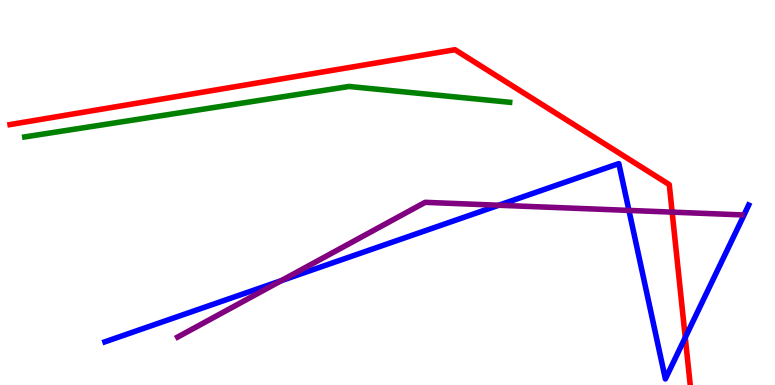[{'lines': ['blue', 'red'], 'intersections': [{'x': 8.84, 'y': 1.23}]}, {'lines': ['green', 'red'], 'intersections': []}, {'lines': ['purple', 'red'], 'intersections': [{'x': 8.67, 'y': 4.49}]}, {'lines': ['blue', 'green'], 'intersections': []}, {'lines': ['blue', 'purple'], 'intersections': [{'x': 3.63, 'y': 2.71}, {'x': 6.44, 'y': 4.67}, {'x': 8.12, 'y': 4.53}]}, {'lines': ['green', 'purple'], 'intersections': []}]